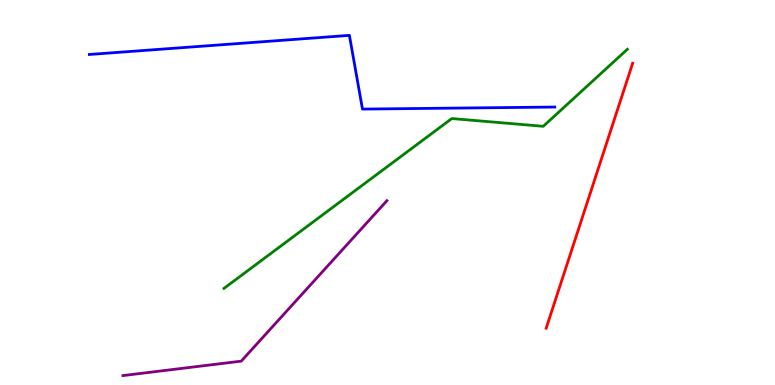[{'lines': ['blue', 'red'], 'intersections': []}, {'lines': ['green', 'red'], 'intersections': []}, {'lines': ['purple', 'red'], 'intersections': []}, {'lines': ['blue', 'green'], 'intersections': []}, {'lines': ['blue', 'purple'], 'intersections': []}, {'lines': ['green', 'purple'], 'intersections': []}]